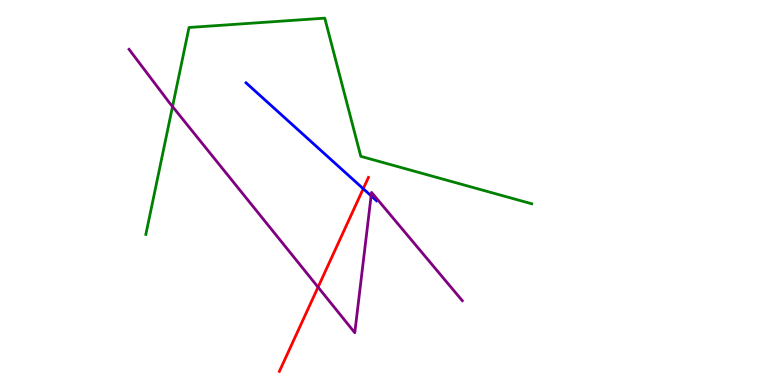[{'lines': ['blue', 'red'], 'intersections': [{'x': 4.69, 'y': 5.1}]}, {'lines': ['green', 'red'], 'intersections': []}, {'lines': ['purple', 'red'], 'intersections': [{'x': 4.1, 'y': 2.54}]}, {'lines': ['blue', 'green'], 'intersections': []}, {'lines': ['blue', 'purple'], 'intersections': [{'x': 4.79, 'y': 4.91}]}, {'lines': ['green', 'purple'], 'intersections': [{'x': 2.23, 'y': 7.23}]}]